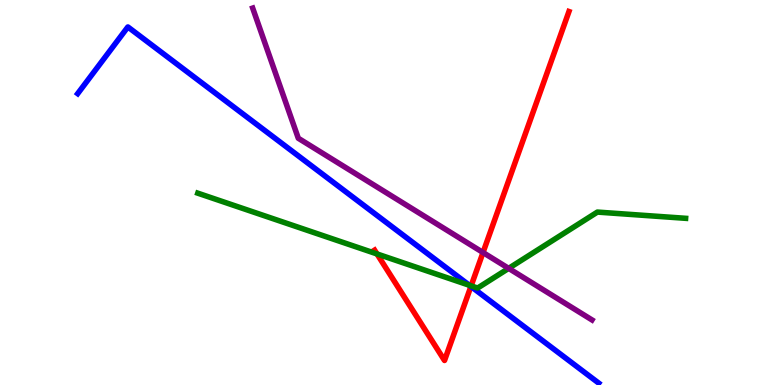[{'lines': ['blue', 'red'], 'intersections': [{'x': 6.08, 'y': 2.56}]}, {'lines': ['green', 'red'], 'intersections': [{'x': 4.86, 'y': 3.4}, {'x': 6.08, 'y': 2.57}]}, {'lines': ['purple', 'red'], 'intersections': [{'x': 6.23, 'y': 3.44}]}, {'lines': ['blue', 'green'], 'intersections': [{'x': 6.06, 'y': 2.59}]}, {'lines': ['blue', 'purple'], 'intersections': []}, {'lines': ['green', 'purple'], 'intersections': [{'x': 6.56, 'y': 3.03}]}]